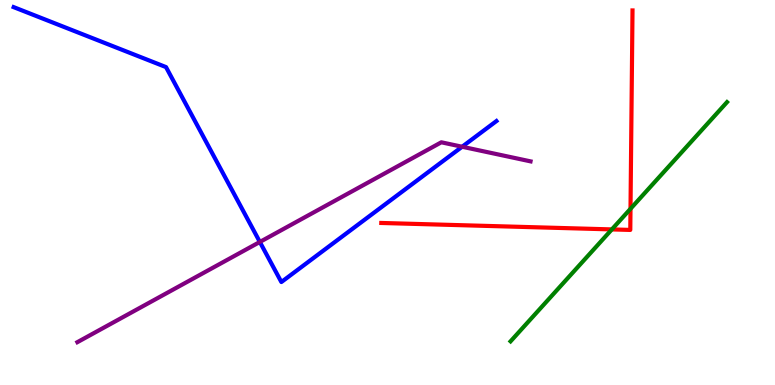[{'lines': ['blue', 'red'], 'intersections': []}, {'lines': ['green', 'red'], 'intersections': [{'x': 7.89, 'y': 4.04}, {'x': 8.14, 'y': 4.58}]}, {'lines': ['purple', 'red'], 'intersections': []}, {'lines': ['blue', 'green'], 'intersections': []}, {'lines': ['blue', 'purple'], 'intersections': [{'x': 3.35, 'y': 3.72}, {'x': 5.96, 'y': 6.19}]}, {'lines': ['green', 'purple'], 'intersections': []}]